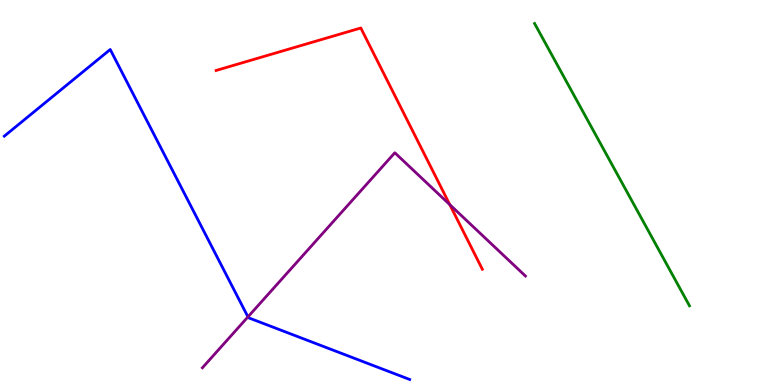[{'lines': ['blue', 'red'], 'intersections': []}, {'lines': ['green', 'red'], 'intersections': []}, {'lines': ['purple', 'red'], 'intersections': [{'x': 5.8, 'y': 4.68}]}, {'lines': ['blue', 'green'], 'intersections': []}, {'lines': ['blue', 'purple'], 'intersections': [{'x': 3.2, 'y': 1.77}]}, {'lines': ['green', 'purple'], 'intersections': []}]